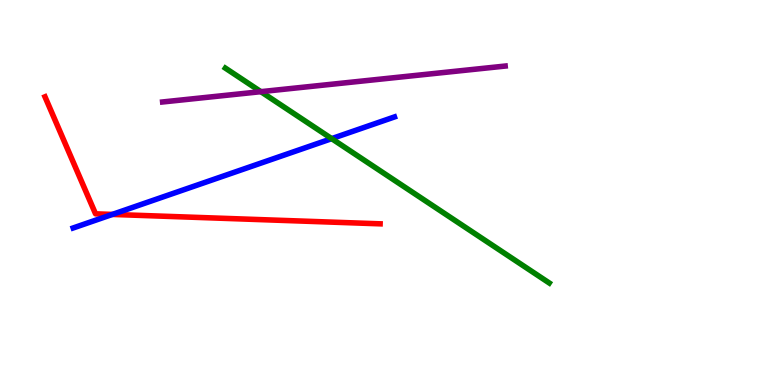[{'lines': ['blue', 'red'], 'intersections': [{'x': 1.45, 'y': 4.43}]}, {'lines': ['green', 'red'], 'intersections': []}, {'lines': ['purple', 'red'], 'intersections': []}, {'lines': ['blue', 'green'], 'intersections': [{'x': 4.28, 'y': 6.4}]}, {'lines': ['blue', 'purple'], 'intersections': []}, {'lines': ['green', 'purple'], 'intersections': [{'x': 3.37, 'y': 7.62}]}]